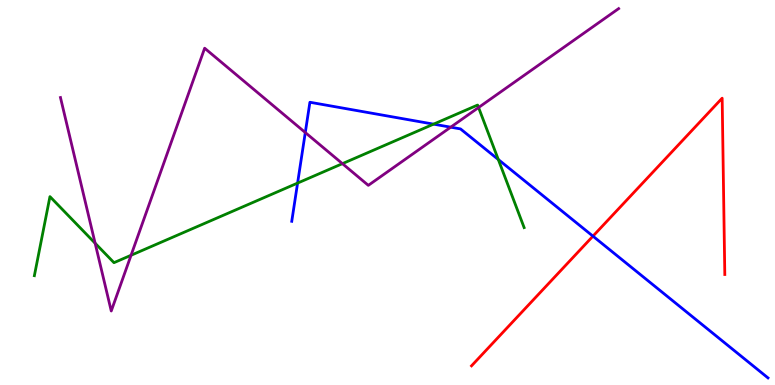[{'lines': ['blue', 'red'], 'intersections': [{'x': 7.65, 'y': 3.87}]}, {'lines': ['green', 'red'], 'intersections': []}, {'lines': ['purple', 'red'], 'intersections': []}, {'lines': ['blue', 'green'], 'intersections': [{'x': 3.84, 'y': 5.24}, {'x': 5.59, 'y': 6.78}, {'x': 6.43, 'y': 5.86}]}, {'lines': ['blue', 'purple'], 'intersections': [{'x': 3.94, 'y': 6.56}, {'x': 5.82, 'y': 6.7}]}, {'lines': ['green', 'purple'], 'intersections': [{'x': 1.23, 'y': 3.68}, {'x': 1.69, 'y': 3.37}, {'x': 4.42, 'y': 5.75}, {'x': 6.18, 'y': 7.21}]}]